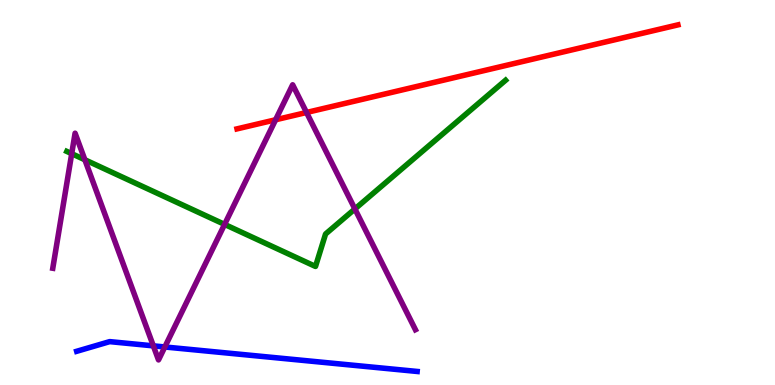[{'lines': ['blue', 'red'], 'intersections': []}, {'lines': ['green', 'red'], 'intersections': []}, {'lines': ['purple', 'red'], 'intersections': [{'x': 3.56, 'y': 6.89}, {'x': 3.96, 'y': 7.08}]}, {'lines': ['blue', 'green'], 'intersections': []}, {'lines': ['blue', 'purple'], 'intersections': [{'x': 1.98, 'y': 1.02}, {'x': 2.13, 'y': 0.988}]}, {'lines': ['green', 'purple'], 'intersections': [{'x': 0.925, 'y': 6.01}, {'x': 1.1, 'y': 5.85}, {'x': 2.9, 'y': 4.17}, {'x': 4.58, 'y': 4.57}]}]